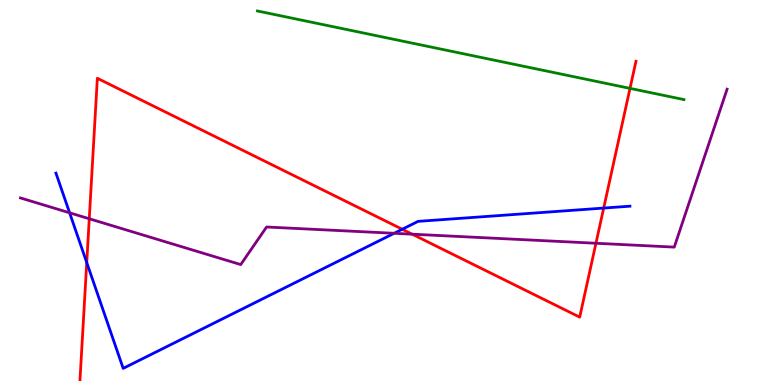[{'lines': ['blue', 'red'], 'intersections': [{'x': 1.12, 'y': 3.18}, {'x': 5.19, 'y': 4.05}, {'x': 7.79, 'y': 4.6}]}, {'lines': ['green', 'red'], 'intersections': [{'x': 8.13, 'y': 7.7}]}, {'lines': ['purple', 'red'], 'intersections': [{'x': 1.15, 'y': 4.32}, {'x': 5.32, 'y': 3.92}, {'x': 7.69, 'y': 3.68}]}, {'lines': ['blue', 'green'], 'intersections': []}, {'lines': ['blue', 'purple'], 'intersections': [{'x': 0.898, 'y': 4.47}, {'x': 5.09, 'y': 3.94}]}, {'lines': ['green', 'purple'], 'intersections': []}]